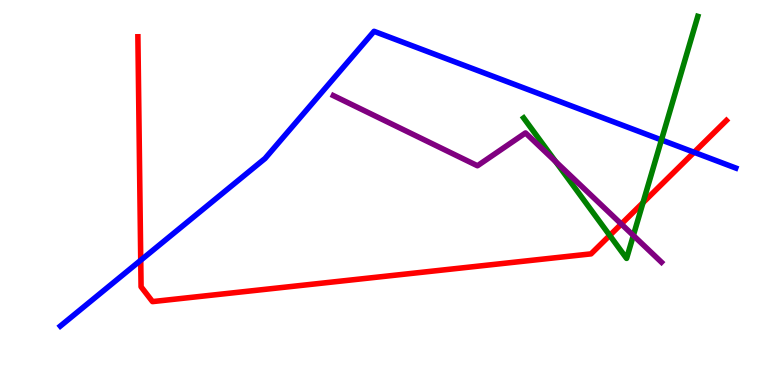[{'lines': ['blue', 'red'], 'intersections': [{'x': 1.82, 'y': 3.24}, {'x': 8.96, 'y': 6.04}]}, {'lines': ['green', 'red'], 'intersections': [{'x': 7.87, 'y': 3.88}, {'x': 8.3, 'y': 4.74}]}, {'lines': ['purple', 'red'], 'intersections': [{'x': 8.02, 'y': 4.18}]}, {'lines': ['blue', 'green'], 'intersections': [{'x': 8.53, 'y': 6.37}]}, {'lines': ['blue', 'purple'], 'intersections': []}, {'lines': ['green', 'purple'], 'intersections': [{'x': 7.17, 'y': 5.8}, {'x': 8.17, 'y': 3.88}]}]